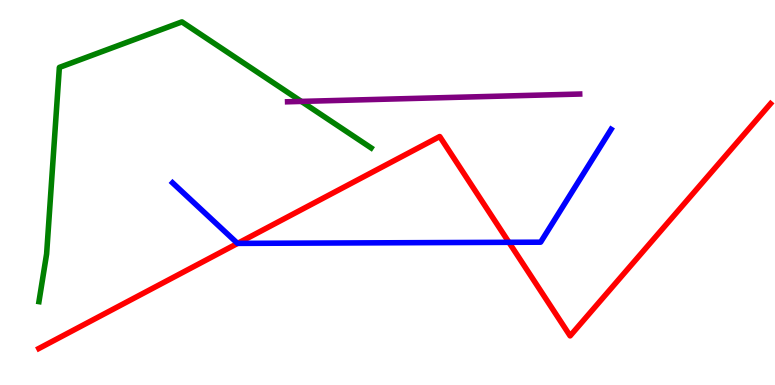[{'lines': ['blue', 'red'], 'intersections': [{'x': 3.07, 'y': 3.68}, {'x': 6.57, 'y': 3.71}]}, {'lines': ['green', 'red'], 'intersections': []}, {'lines': ['purple', 'red'], 'intersections': []}, {'lines': ['blue', 'green'], 'intersections': []}, {'lines': ['blue', 'purple'], 'intersections': []}, {'lines': ['green', 'purple'], 'intersections': [{'x': 3.89, 'y': 7.37}]}]